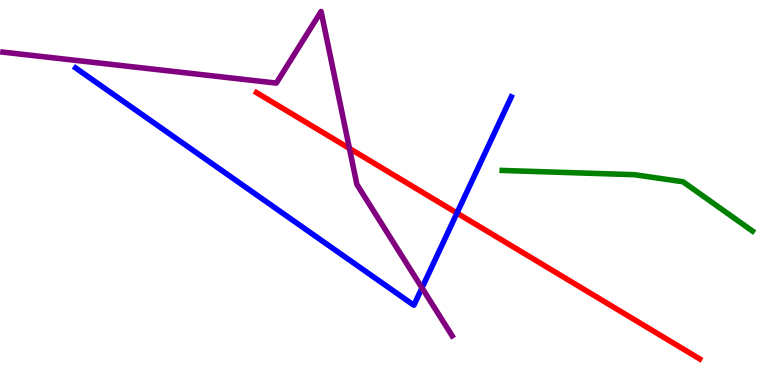[{'lines': ['blue', 'red'], 'intersections': [{'x': 5.9, 'y': 4.47}]}, {'lines': ['green', 'red'], 'intersections': []}, {'lines': ['purple', 'red'], 'intersections': [{'x': 4.51, 'y': 6.14}]}, {'lines': ['blue', 'green'], 'intersections': []}, {'lines': ['blue', 'purple'], 'intersections': [{'x': 5.44, 'y': 2.52}]}, {'lines': ['green', 'purple'], 'intersections': []}]